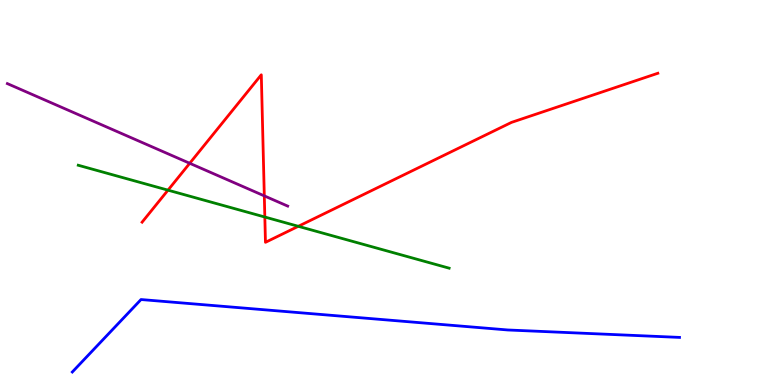[{'lines': ['blue', 'red'], 'intersections': []}, {'lines': ['green', 'red'], 'intersections': [{'x': 2.17, 'y': 5.06}, {'x': 3.42, 'y': 4.36}, {'x': 3.85, 'y': 4.12}]}, {'lines': ['purple', 'red'], 'intersections': [{'x': 2.45, 'y': 5.76}, {'x': 3.41, 'y': 4.91}]}, {'lines': ['blue', 'green'], 'intersections': []}, {'lines': ['blue', 'purple'], 'intersections': []}, {'lines': ['green', 'purple'], 'intersections': []}]